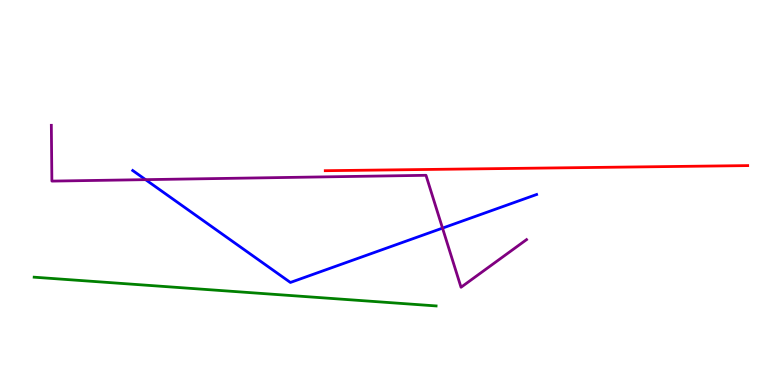[{'lines': ['blue', 'red'], 'intersections': []}, {'lines': ['green', 'red'], 'intersections': []}, {'lines': ['purple', 'red'], 'intersections': []}, {'lines': ['blue', 'green'], 'intersections': []}, {'lines': ['blue', 'purple'], 'intersections': [{'x': 1.88, 'y': 5.33}, {'x': 5.71, 'y': 4.07}]}, {'lines': ['green', 'purple'], 'intersections': []}]